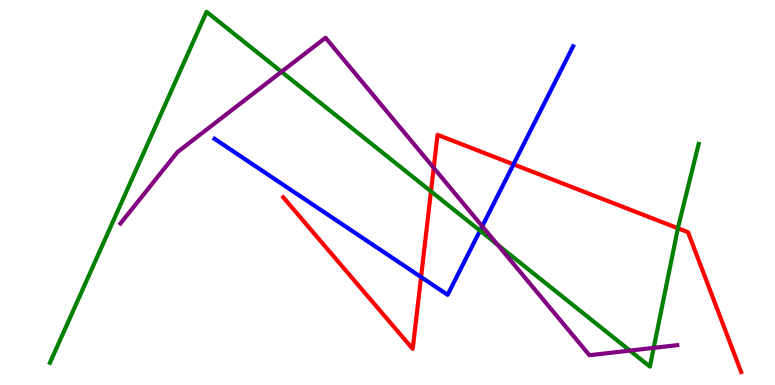[{'lines': ['blue', 'red'], 'intersections': [{'x': 5.43, 'y': 2.8}, {'x': 6.63, 'y': 5.73}]}, {'lines': ['green', 'red'], 'intersections': [{'x': 5.56, 'y': 5.03}, {'x': 8.75, 'y': 4.07}]}, {'lines': ['purple', 'red'], 'intersections': [{'x': 5.6, 'y': 5.64}]}, {'lines': ['blue', 'green'], 'intersections': [{'x': 6.19, 'y': 4.01}]}, {'lines': ['blue', 'purple'], 'intersections': [{'x': 6.22, 'y': 4.12}]}, {'lines': ['green', 'purple'], 'intersections': [{'x': 3.63, 'y': 8.14}, {'x': 6.42, 'y': 3.65}, {'x': 8.13, 'y': 0.894}, {'x': 8.43, 'y': 0.964}]}]